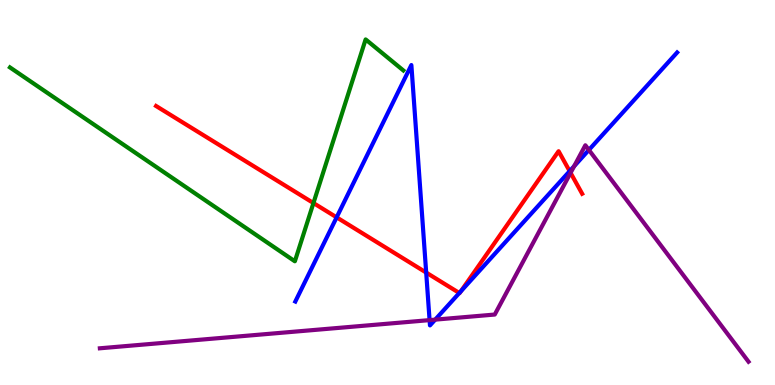[{'lines': ['blue', 'red'], 'intersections': [{'x': 4.34, 'y': 4.35}, {'x': 5.5, 'y': 2.92}, {'x': 5.93, 'y': 2.39}, {'x': 5.95, 'y': 2.44}, {'x': 7.35, 'y': 5.55}]}, {'lines': ['green', 'red'], 'intersections': [{'x': 4.04, 'y': 4.73}]}, {'lines': ['purple', 'red'], 'intersections': [{'x': 7.36, 'y': 5.51}]}, {'lines': ['blue', 'green'], 'intersections': []}, {'lines': ['blue', 'purple'], 'intersections': [{'x': 5.54, 'y': 1.69}, {'x': 5.62, 'y': 1.7}, {'x': 7.41, 'y': 5.68}, {'x': 7.6, 'y': 6.11}]}, {'lines': ['green', 'purple'], 'intersections': []}]